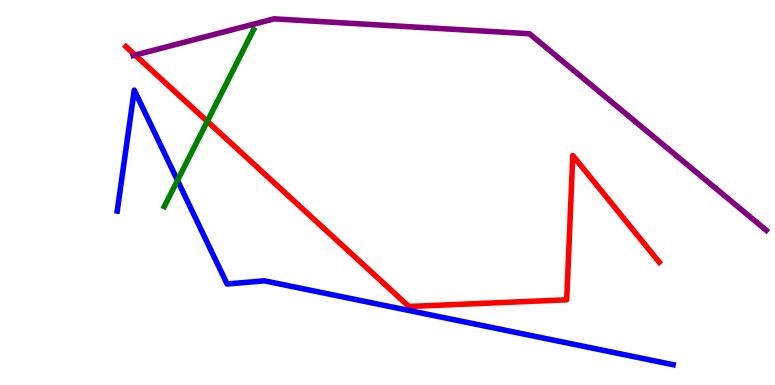[{'lines': ['blue', 'red'], 'intersections': []}, {'lines': ['green', 'red'], 'intersections': [{'x': 2.67, 'y': 6.85}]}, {'lines': ['purple', 'red'], 'intersections': [{'x': 1.74, 'y': 8.57}]}, {'lines': ['blue', 'green'], 'intersections': [{'x': 2.29, 'y': 5.31}]}, {'lines': ['blue', 'purple'], 'intersections': []}, {'lines': ['green', 'purple'], 'intersections': []}]